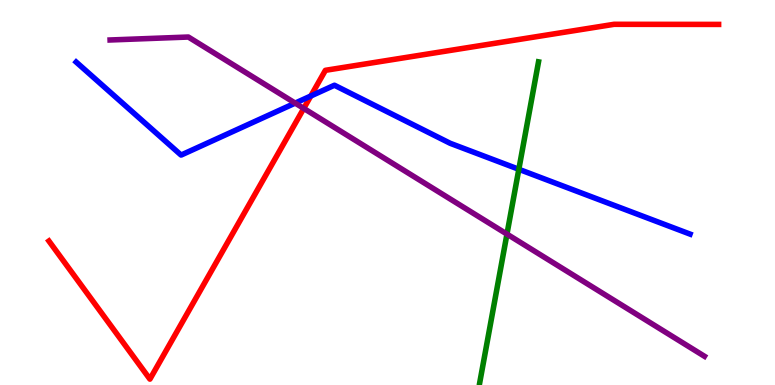[{'lines': ['blue', 'red'], 'intersections': [{'x': 4.01, 'y': 7.51}]}, {'lines': ['green', 'red'], 'intersections': []}, {'lines': ['purple', 'red'], 'intersections': [{'x': 3.92, 'y': 7.18}]}, {'lines': ['blue', 'green'], 'intersections': [{'x': 6.69, 'y': 5.6}]}, {'lines': ['blue', 'purple'], 'intersections': [{'x': 3.81, 'y': 7.32}]}, {'lines': ['green', 'purple'], 'intersections': [{'x': 6.54, 'y': 3.92}]}]